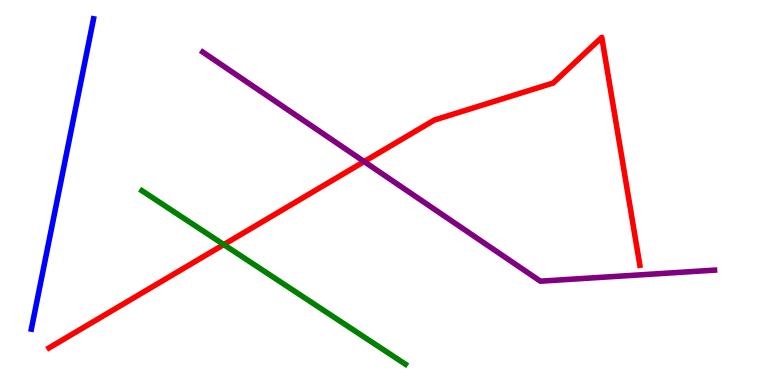[{'lines': ['blue', 'red'], 'intersections': []}, {'lines': ['green', 'red'], 'intersections': [{'x': 2.89, 'y': 3.65}]}, {'lines': ['purple', 'red'], 'intersections': [{'x': 4.7, 'y': 5.8}]}, {'lines': ['blue', 'green'], 'intersections': []}, {'lines': ['blue', 'purple'], 'intersections': []}, {'lines': ['green', 'purple'], 'intersections': []}]